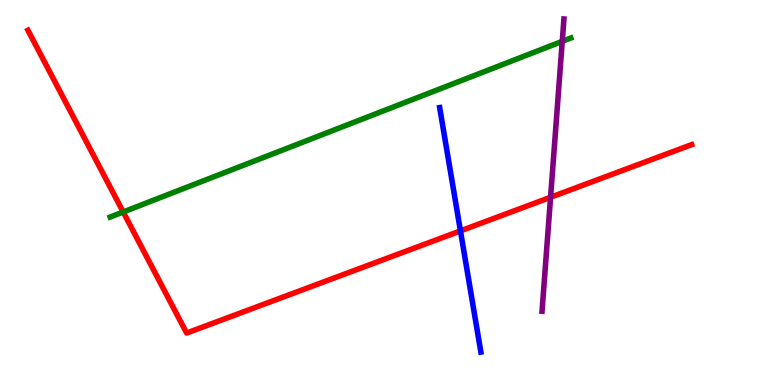[{'lines': ['blue', 'red'], 'intersections': [{'x': 5.94, 'y': 4.0}]}, {'lines': ['green', 'red'], 'intersections': [{'x': 1.59, 'y': 4.49}]}, {'lines': ['purple', 'red'], 'intersections': [{'x': 7.1, 'y': 4.88}]}, {'lines': ['blue', 'green'], 'intersections': []}, {'lines': ['blue', 'purple'], 'intersections': []}, {'lines': ['green', 'purple'], 'intersections': [{'x': 7.25, 'y': 8.93}]}]